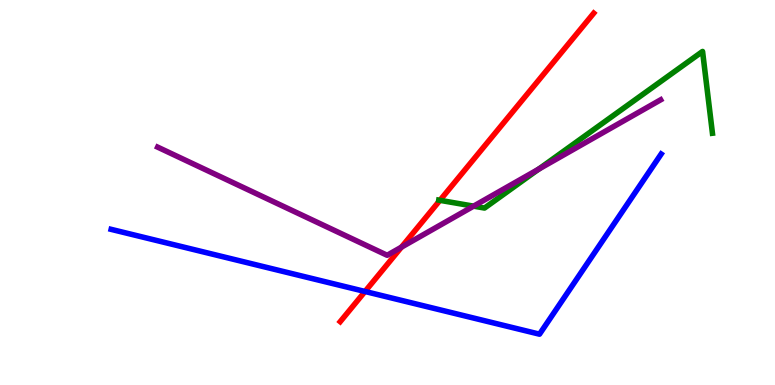[{'lines': ['blue', 'red'], 'intersections': [{'x': 4.71, 'y': 2.43}]}, {'lines': ['green', 'red'], 'intersections': [{'x': 5.68, 'y': 4.8}]}, {'lines': ['purple', 'red'], 'intersections': [{'x': 5.18, 'y': 3.58}]}, {'lines': ['blue', 'green'], 'intersections': []}, {'lines': ['blue', 'purple'], 'intersections': []}, {'lines': ['green', 'purple'], 'intersections': [{'x': 6.11, 'y': 4.65}, {'x': 6.95, 'y': 5.61}]}]